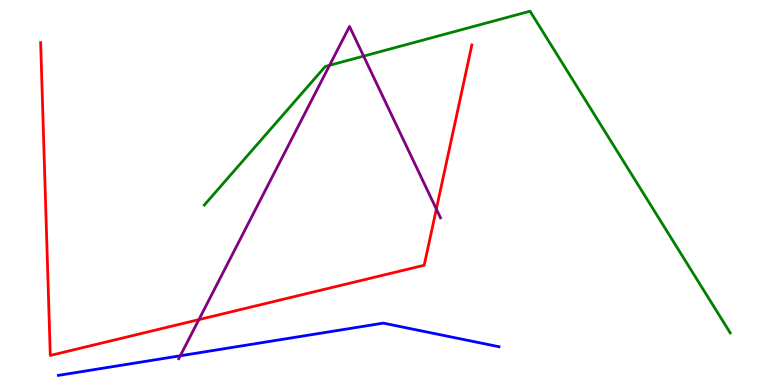[{'lines': ['blue', 'red'], 'intersections': []}, {'lines': ['green', 'red'], 'intersections': []}, {'lines': ['purple', 'red'], 'intersections': [{'x': 2.57, 'y': 1.7}, {'x': 5.63, 'y': 4.57}]}, {'lines': ['blue', 'green'], 'intersections': []}, {'lines': ['blue', 'purple'], 'intersections': [{'x': 2.33, 'y': 0.759}]}, {'lines': ['green', 'purple'], 'intersections': [{'x': 4.25, 'y': 8.3}, {'x': 4.69, 'y': 8.54}]}]